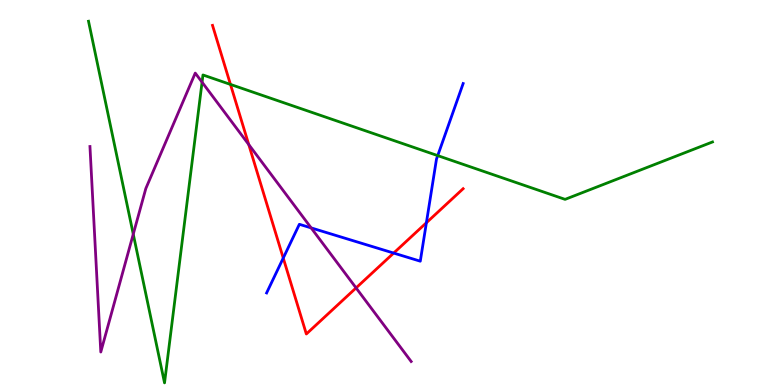[{'lines': ['blue', 'red'], 'intersections': [{'x': 3.65, 'y': 3.3}, {'x': 5.08, 'y': 3.43}, {'x': 5.5, 'y': 4.21}]}, {'lines': ['green', 'red'], 'intersections': [{'x': 2.97, 'y': 7.81}]}, {'lines': ['purple', 'red'], 'intersections': [{'x': 3.21, 'y': 6.25}, {'x': 4.59, 'y': 2.52}]}, {'lines': ['blue', 'green'], 'intersections': [{'x': 5.65, 'y': 5.96}]}, {'lines': ['blue', 'purple'], 'intersections': [{'x': 4.01, 'y': 4.08}]}, {'lines': ['green', 'purple'], 'intersections': [{'x': 1.72, 'y': 3.92}, {'x': 2.61, 'y': 7.87}]}]